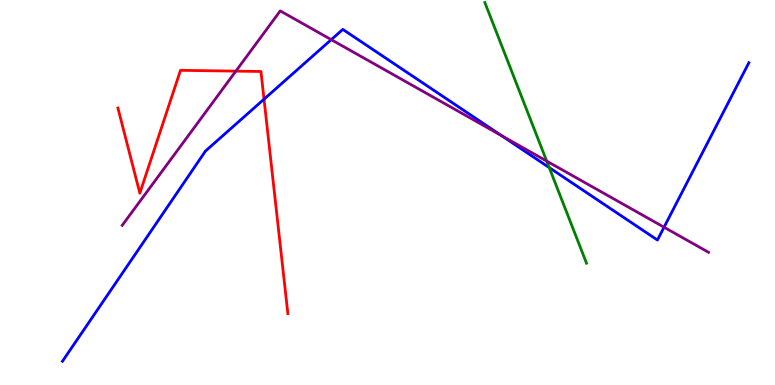[{'lines': ['blue', 'red'], 'intersections': [{'x': 3.41, 'y': 7.42}]}, {'lines': ['green', 'red'], 'intersections': []}, {'lines': ['purple', 'red'], 'intersections': [{'x': 3.04, 'y': 8.15}]}, {'lines': ['blue', 'green'], 'intersections': [{'x': 7.09, 'y': 5.65}]}, {'lines': ['blue', 'purple'], 'intersections': [{'x': 4.27, 'y': 8.97}, {'x': 6.47, 'y': 6.48}, {'x': 8.57, 'y': 4.1}]}, {'lines': ['green', 'purple'], 'intersections': [{'x': 7.05, 'y': 5.82}]}]